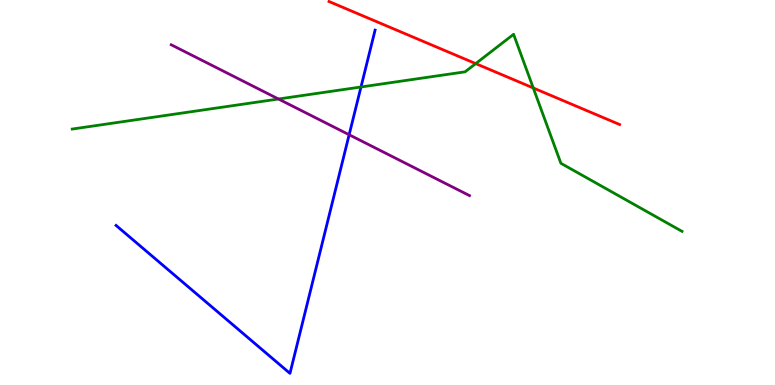[{'lines': ['blue', 'red'], 'intersections': []}, {'lines': ['green', 'red'], 'intersections': [{'x': 6.14, 'y': 8.35}, {'x': 6.88, 'y': 7.72}]}, {'lines': ['purple', 'red'], 'intersections': []}, {'lines': ['blue', 'green'], 'intersections': [{'x': 4.66, 'y': 7.74}]}, {'lines': ['blue', 'purple'], 'intersections': [{'x': 4.51, 'y': 6.5}]}, {'lines': ['green', 'purple'], 'intersections': [{'x': 3.59, 'y': 7.43}]}]